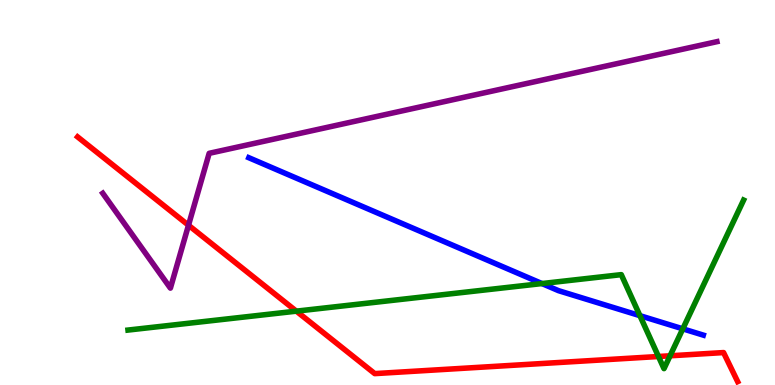[{'lines': ['blue', 'red'], 'intersections': []}, {'lines': ['green', 'red'], 'intersections': [{'x': 3.82, 'y': 1.92}, {'x': 8.5, 'y': 0.74}, {'x': 8.65, 'y': 0.758}]}, {'lines': ['purple', 'red'], 'intersections': [{'x': 2.43, 'y': 4.15}]}, {'lines': ['blue', 'green'], 'intersections': [{'x': 6.99, 'y': 2.63}, {'x': 8.26, 'y': 1.8}, {'x': 8.81, 'y': 1.46}]}, {'lines': ['blue', 'purple'], 'intersections': []}, {'lines': ['green', 'purple'], 'intersections': []}]